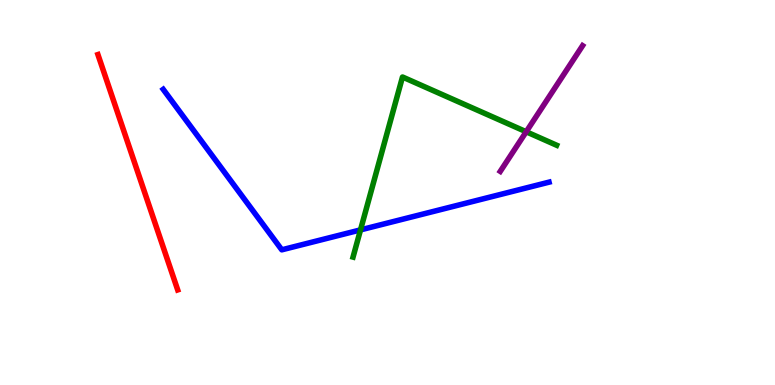[{'lines': ['blue', 'red'], 'intersections': []}, {'lines': ['green', 'red'], 'intersections': []}, {'lines': ['purple', 'red'], 'intersections': []}, {'lines': ['blue', 'green'], 'intersections': [{'x': 4.65, 'y': 4.03}]}, {'lines': ['blue', 'purple'], 'intersections': []}, {'lines': ['green', 'purple'], 'intersections': [{'x': 6.79, 'y': 6.58}]}]